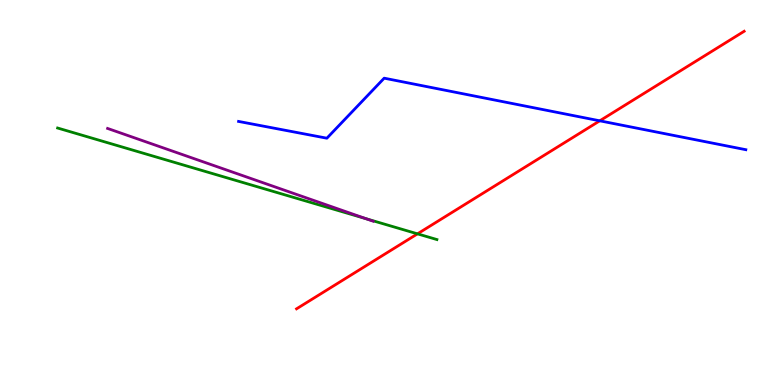[{'lines': ['blue', 'red'], 'intersections': [{'x': 7.74, 'y': 6.86}]}, {'lines': ['green', 'red'], 'intersections': [{'x': 5.39, 'y': 3.93}]}, {'lines': ['purple', 'red'], 'intersections': []}, {'lines': ['blue', 'green'], 'intersections': []}, {'lines': ['blue', 'purple'], 'intersections': []}, {'lines': ['green', 'purple'], 'intersections': [{'x': 4.72, 'y': 4.32}]}]